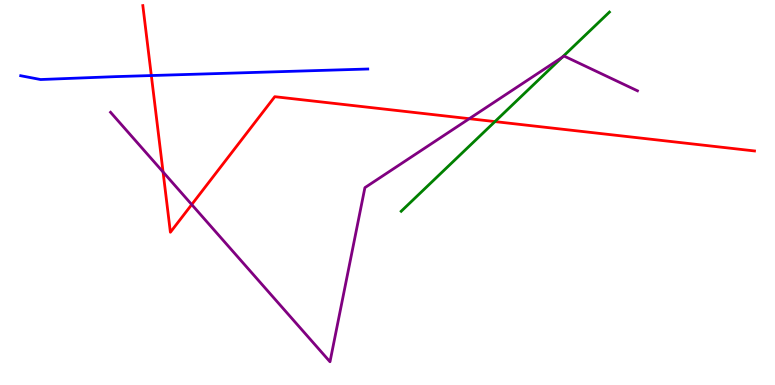[{'lines': ['blue', 'red'], 'intersections': [{'x': 1.95, 'y': 8.04}]}, {'lines': ['green', 'red'], 'intersections': [{'x': 6.39, 'y': 6.84}]}, {'lines': ['purple', 'red'], 'intersections': [{'x': 2.1, 'y': 5.53}, {'x': 2.47, 'y': 4.69}, {'x': 6.06, 'y': 6.92}]}, {'lines': ['blue', 'green'], 'intersections': []}, {'lines': ['blue', 'purple'], 'intersections': []}, {'lines': ['green', 'purple'], 'intersections': [{'x': 7.25, 'y': 8.51}]}]